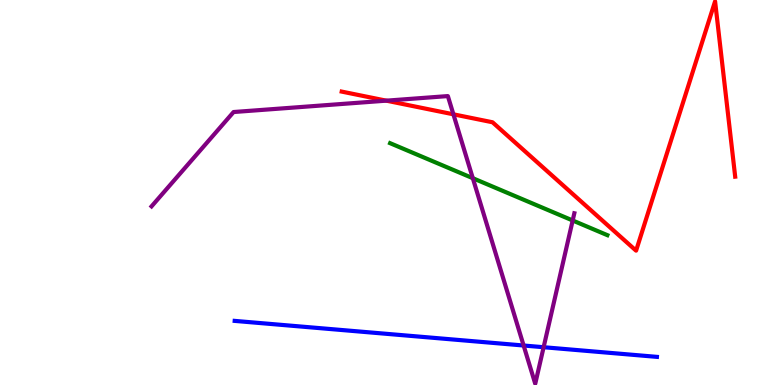[{'lines': ['blue', 'red'], 'intersections': []}, {'lines': ['green', 'red'], 'intersections': []}, {'lines': ['purple', 'red'], 'intersections': [{'x': 4.98, 'y': 7.39}, {'x': 5.85, 'y': 7.03}]}, {'lines': ['blue', 'green'], 'intersections': []}, {'lines': ['blue', 'purple'], 'intersections': [{'x': 6.76, 'y': 1.03}, {'x': 7.01, 'y': 0.981}]}, {'lines': ['green', 'purple'], 'intersections': [{'x': 6.1, 'y': 5.37}, {'x': 7.39, 'y': 4.27}]}]